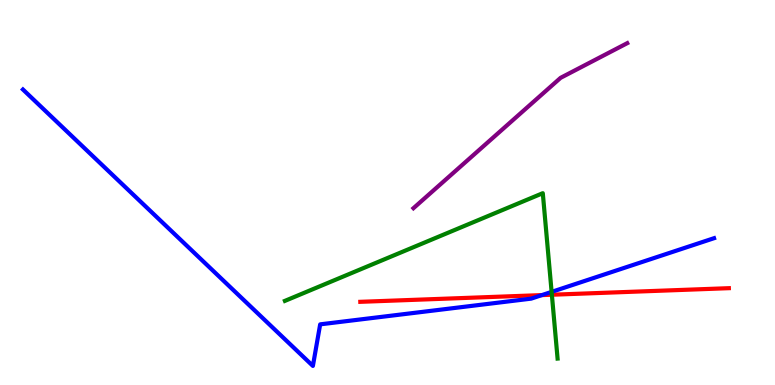[{'lines': ['blue', 'red'], 'intersections': [{'x': 6.99, 'y': 2.33}]}, {'lines': ['green', 'red'], 'intersections': [{'x': 7.12, 'y': 2.34}]}, {'lines': ['purple', 'red'], 'intersections': []}, {'lines': ['blue', 'green'], 'intersections': [{'x': 7.12, 'y': 2.42}]}, {'lines': ['blue', 'purple'], 'intersections': []}, {'lines': ['green', 'purple'], 'intersections': []}]